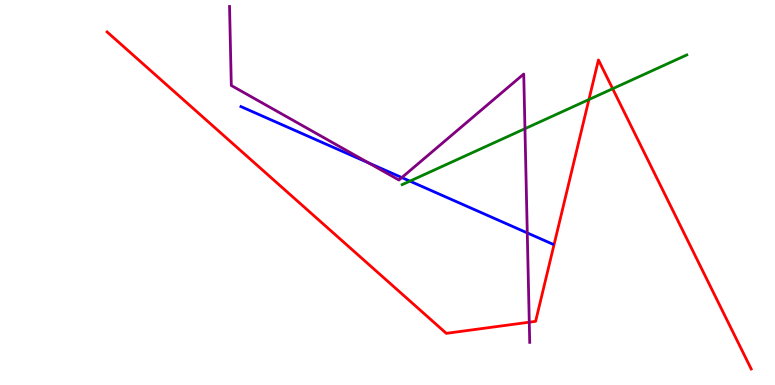[{'lines': ['blue', 'red'], 'intersections': []}, {'lines': ['green', 'red'], 'intersections': [{'x': 7.6, 'y': 7.41}, {'x': 7.91, 'y': 7.7}]}, {'lines': ['purple', 'red'], 'intersections': [{'x': 6.83, 'y': 1.63}]}, {'lines': ['blue', 'green'], 'intersections': [{'x': 5.29, 'y': 5.3}]}, {'lines': ['blue', 'purple'], 'intersections': [{'x': 4.76, 'y': 5.77}, {'x': 5.18, 'y': 5.39}, {'x': 6.8, 'y': 3.95}]}, {'lines': ['green', 'purple'], 'intersections': [{'x': 6.77, 'y': 6.66}]}]